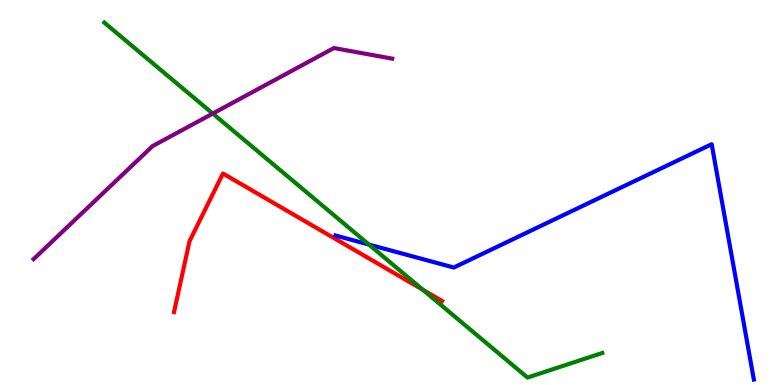[{'lines': ['blue', 'red'], 'intersections': []}, {'lines': ['green', 'red'], 'intersections': [{'x': 5.46, 'y': 2.47}]}, {'lines': ['purple', 'red'], 'intersections': []}, {'lines': ['blue', 'green'], 'intersections': [{'x': 4.76, 'y': 3.65}]}, {'lines': ['blue', 'purple'], 'intersections': []}, {'lines': ['green', 'purple'], 'intersections': [{'x': 2.75, 'y': 7.05}]}]